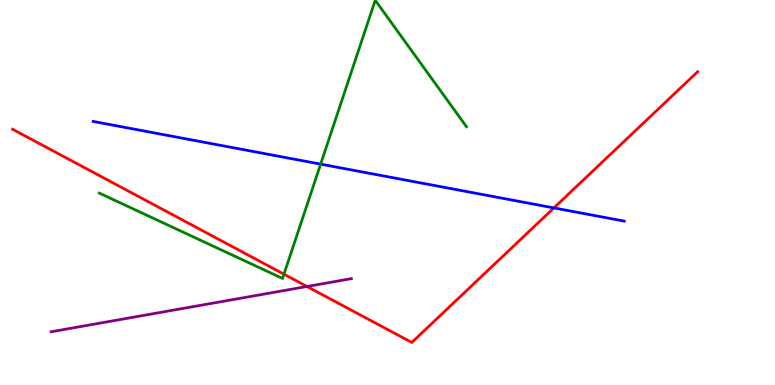[{'lines': ['blue', 'red'], 'intersections': [{'x': 7.15, 'y': 4.6}]}, {'lines': ['green', 'red'], 'intersections': [{'x': 3.66, 'y': 2.88}]}, {'lines': ['purple', 'red'], 'intersections': [{'x': 3.96, 'y': 2.56}]}, {'lines': ['blue', 'green'], 'intersections': [{'x': 4.14, 'y': 5.74}]}, {'lines': ['blue', 'purple'], 'intersections': []}, {'lines': ['green', 'purple'], 'intersections': []}]